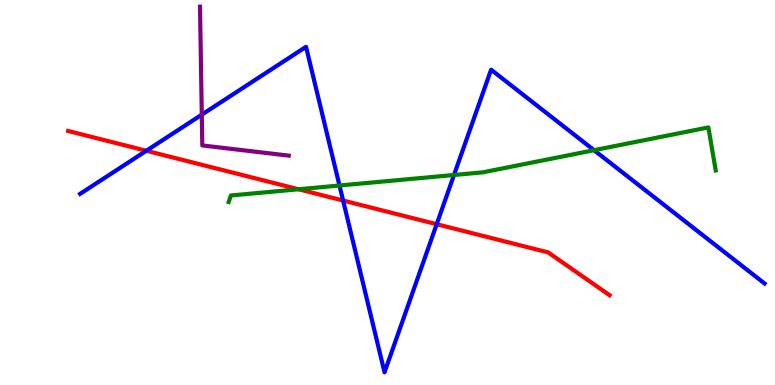[{'lines': ['blue', 'red'], 'intersections': [{'x': 1.89, 'y': 6.08}, {'x': 4.43, 'y': 4.79}, {'x': 5.63, 'y': 4.18}]}, {'lines': ['green', 'red'], 'intersections': [{'x': 3.85, 'y': 5.08}]}, {'lines': ['purple', 'red'], 'intersections': []}, {'lines': ['blue', 'green'], 'intersections': [{'x': 4.38, 'y': 5.18}, {'x': 5.86, 'y': 5.45}, {'x': 7.67, 'y': 6.1}]}, {'lines': ['blue', 'purple'], 'intersections': [{'x': 2.6, 'y': 7.02}]}, {'lines': ['green', 'purple'], 'intersections': []}]